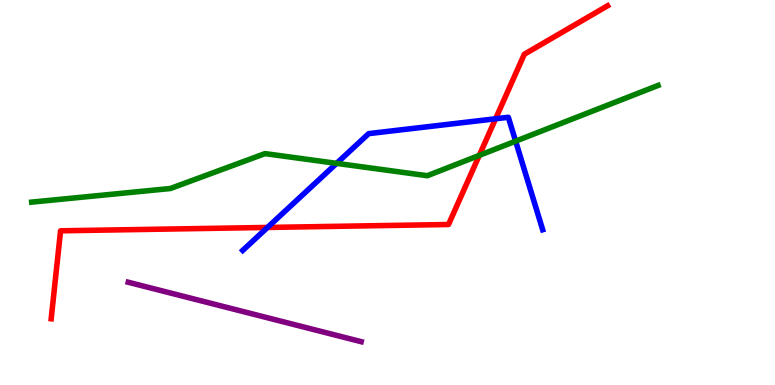[{'lines': ['blue', 'red'], 'intersections': [{'x': 3.45, 'y': 4.09}, {'x': 6.39, 'y': 6.91}]}, {'lines': ['green', 'red'], 'intersections': [{'x': 6.18, 'y': 5.96}]}, {'lines': ['purple', 'red'], 'intersections': []}, {'lines': ['blue', 'green'], 'intersections': [{'x': 4.34, 'y': 5.76}, {'x': 6.65, 'y': 6.33}]}, {'lines': ['blue', 'purple'], 'intersections': []}, {'lines': ['green', 'purple'], 'intersections': []}]